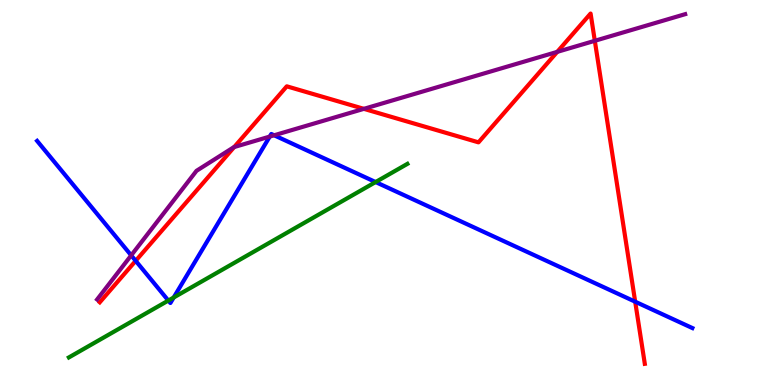[{'lines': ['blue', 'red'], 'intersections': [{'x': 1.75, 'y': 3.23}, {'x': 8.2, 'y': 2.16}]}, {'lines': ['green', 'red'], 'intersections': []}, {'lines': ['purple', 'red'], 'intersections': [{'x': 3.02, 'y': 6.18}, {'x': 4.69, 'y': 7.17}, {'x': 7.19, 'y': 8.65}, {'x': 7.68, 'y': 8.94}]}, {'lines': ['blue', 'green'], 'intersections': [{'x': 2.17, 'y': 2.19}, {'x': 2.24, 'y': 2.27}, {'x': 4.85, 'y': 5.27}]}, {'lines': ['blue', 'purple'], 'intersections': [{'x': 1.69, 'y': 3.37}, {'x': 3.48, 'y': 6.45}, {'x': 3.54, 'y': 6.49}]}, {'lines': ['green', 'purple'], 'intersections': []}]